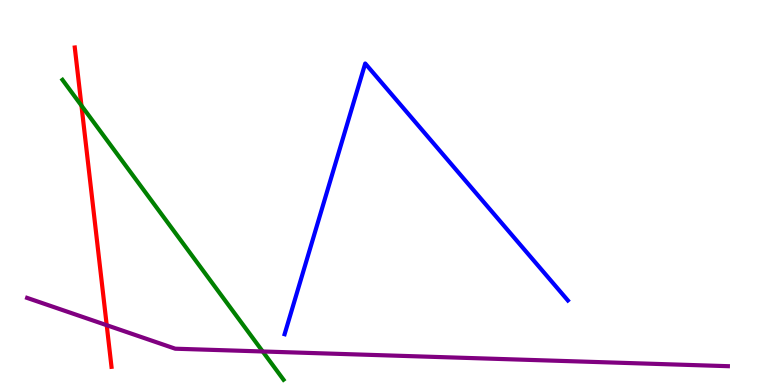[{'lines': ['blue', 'red'], 'intersections': []}, {'lines': ['green', 'red'], 'intersections': [{'x': 1.05, 'y': 7.26}]}, {'lines': ['purple', 'red'], 'intersections': [{'x': 1.38, 'y': 1.55}]}, {'lines': ['blue', 'green'], 'intersections': []}, {'lines': ['blue', 'purple'], 'intersections': []}, {'lines': ['green', 'purple'], 'intersections': [{'x': 3.39, 'y': 0.871}]}]